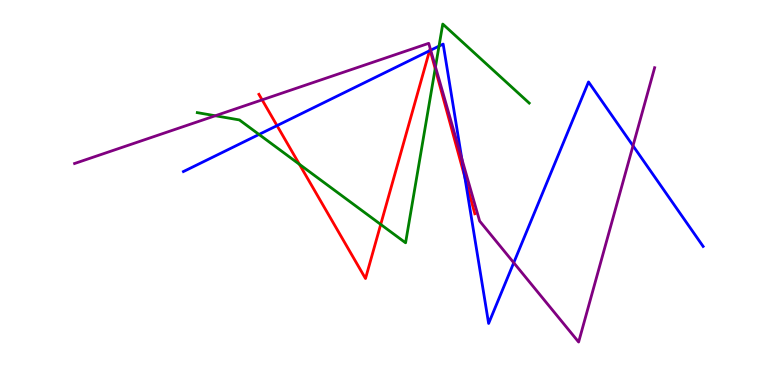[{'lines': ['blue', 'red'], 'intersections': [{'x': 3.57, 'y': 6.74}, {'x': 5.54, 'y': 8.68}, {'x': 5.55, 'y': 8.69}, {'x': 6.0, 'y': 5.4}]}, {'lines': ['green', 'red'], 'intersections': [{'x': 3.86, 'y': 5.73}, {'x': 4.91, 'y': 4.17}, {'x': 5.62, 'y': 8.22}]}, {'lines': ['purple', 'red'], 'intersections': [{'x': 3.38, 'y': 7.41}]}, {'lines': ['blue', 'green'], 'intersections': [{'x': 3.34, 'y': 6.51}, {'x': 5.66, 'y': 8.8}]}, {'lines': ['blue', 'purple'], 'intersections': [{'x': 5.56, 'y': 8.7}, {'x': 5.96, 'y': 5.87}, {'x': 6.63, 'y': 3.18}, {'x': 8.17, 'y': 6.21}]}, {'lines': ['green', 'purple'], 'intersections': [{'x': 2.78, 'y': 6.99}, {'x': 5.62, 'y': 8.26}]}]